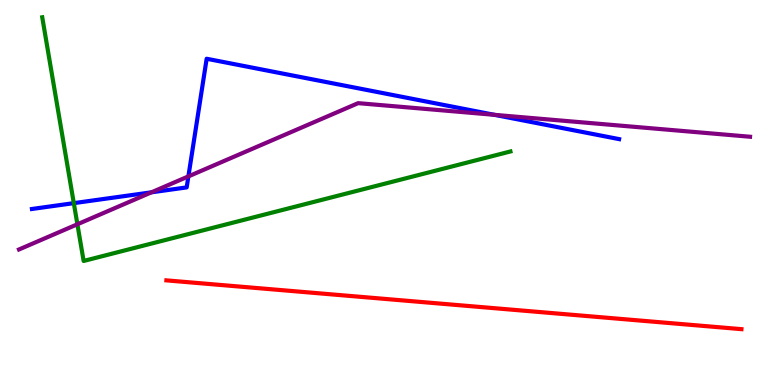[{'lines': ['blue', 'red'], 'intersections': []}, {'lines': ['green', 'red'], 'intersections': []}, {'lines': ['purple', 'red'], 'intersections': []}, {'lines': ['blue', 'green'], 'intersections': [{'x': 0.952, 'y': 4.72}]}, {'lines': ['blue', 'purple'], 'intersections': [{'x': 1.95, 'y': 5.0}, {'x': 2.43, 'y': 5.42}, {'x': 6.38, 'y': 7.02}]}, {'lines': ['green', 'purple'], 'intersections': [{'x': 0.999, 'y': 4.17}]}]